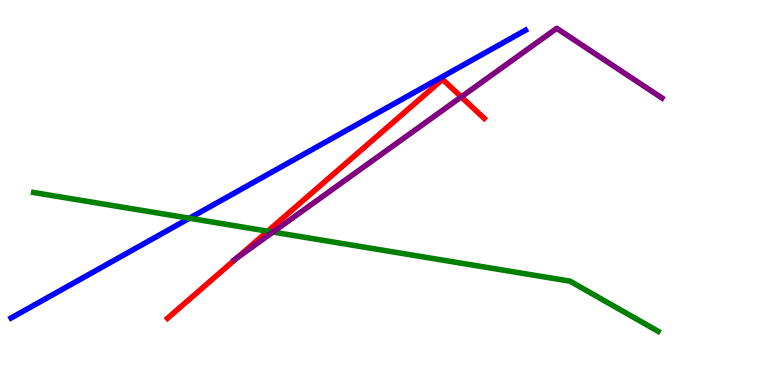[{'lines': ['blue', 'red'], 'intersections': []}, {'lines': ['green', 'red'], 'intersections': [{'x': 3.45, 'y': 3.99}]}, {'lines': ['purple', 'red'], 'intersections': [{'x': 3.06, 'y': 3.31}, {'x': 5.95, 'y': 7.48}]}, {'lines': ['blue', 'green'], 'intersections': [{'x': 2.44, 'y': 4.33}]}, {'lines': ['blue', 'purple'], 'intersections': []}, {'lines': ['green', 'purple'], 'intersections': [{'x': 3.52, 'y': 3.97}]}]